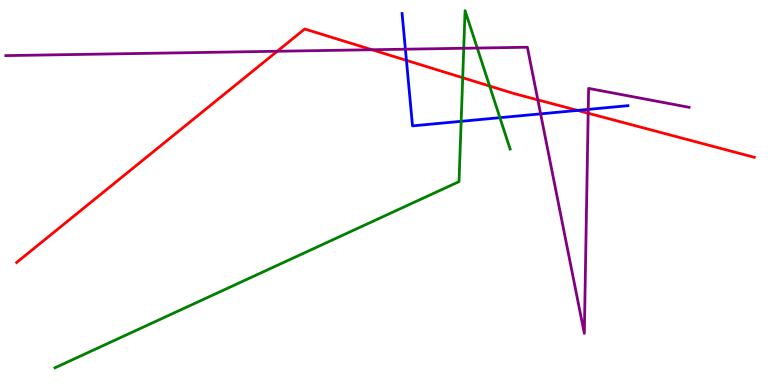[{'lines': ['blue', 'red'], 'intersections': [{'x': 5.24, 'y': 8.43}, {'x': 7.45, 'y': 7.13}]}, {'lines': ['green', 'red'], 'intersections': [{'x': 5.97, 'y': 7.98}, {'x': 6.32, 'y': 7.77}]}, {'lines': ['purple', 'red'], 'intersections': [{'x': 3.58, 'y': 8.67}, {'x': 4.8, 'y': 8.71}, {'x': 6.94, 'y': 7.41}, {'x': 7.59, 'y': 7.06}]}, {'lines': ['blue', 'green'], 'intersections': [{'x': 5.95, 'y': 6.85}, {'x': 6.45, 'y': 6.94}]}, {'lines': ['blue', 'purple'], 'intersections': [{'x': 5.23, 'y': 8.72}, {'x': 6.98, 'y': 7.04}, {'x': 7.59, 'y': 7.16}]}, {'lines': ['green', 'purple'], 'intersections': [{'x': 5.98, 'y': 8.75}, {'x': 6.16, 'y': 8.75}]}]